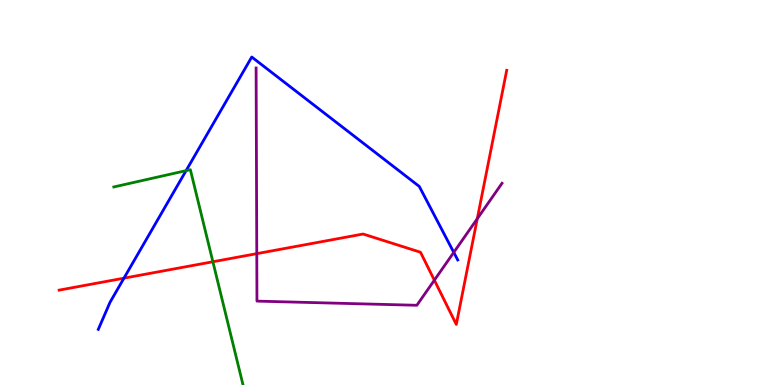[{'lines': ['blue', 'red'], 'intersections': [{'x': 1.6, 'y': 2.77}]}, {'lines': ['green', 'red'], 'intersections': [{'x': 2.75, 'y': 3.2}]}, {'lines': ['purple', 'red'], 'intersections': [{'x': 3.31, 'y': 3.41}, {'x': 5.6, 'y': 2.72}, {'x': 6.16, 'y': 4.32}]}, {'lines': ['blue', 'green'], 'intersections': [{'x': 2.4, 'y': 5.57}]}, {'lines': ['blue', 'purple'], 'intersections': [{'x': 5.86, 'y': 3.44}]}, {'lines': ['green', 'purple'], 'intersections': []}]